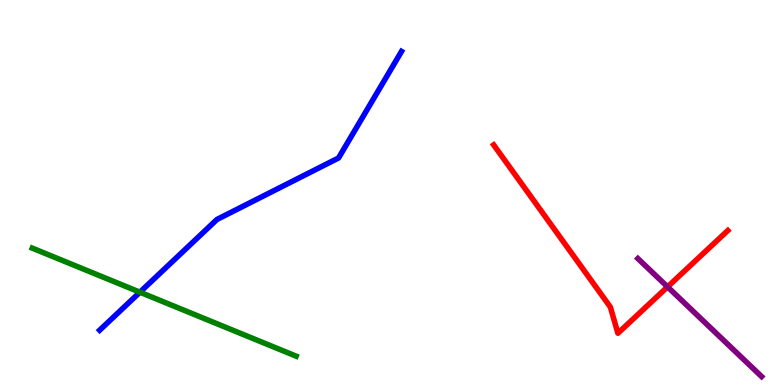[{'lines': ['blue', 'red'], 'intersections': []}, {'lines': ['green', 'red'], 'intersections': []}, {'lines': ['purple', 'red'], 'intersections': [{'x': 8.61, 'y': 2.55}]}, {'lines': ['blue', 'green'], 'intersections': [{'x': 1.81, 'y': 2.41}]}, {'lines': ['blue', 'purple'], 'intersections': []}, {'lines': ['green', 'purple'], 'intersections': []}]